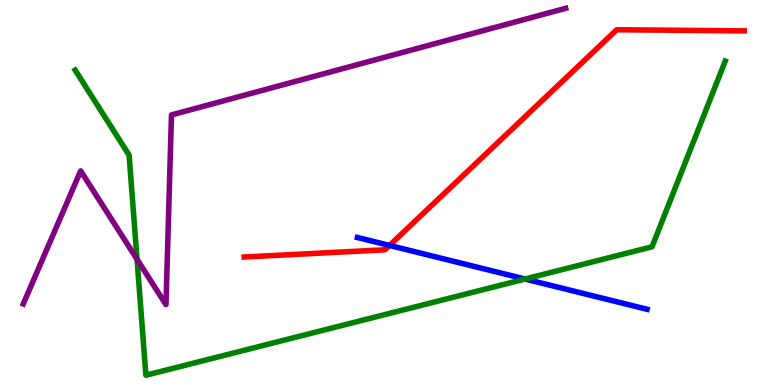[{'lines': ['blue', 'red'], 'intersections': [{'x': 5.03, 'y': 3.62}]}, {'lines': ['green', 'red'], 'intersections': []}, {'lines': ['purple', 'red'], 'intersections': []}, {'lines': ['blue', 'green'], 'intersections': [{'x': 6.77, 'y': 2.75}]}, {'lines': ['blue', 'purple'], 'intersections': []}, {'lines': ['green', 'purple'], 'intersections': [{'x': 1.77, 'y': 3.26}]}]